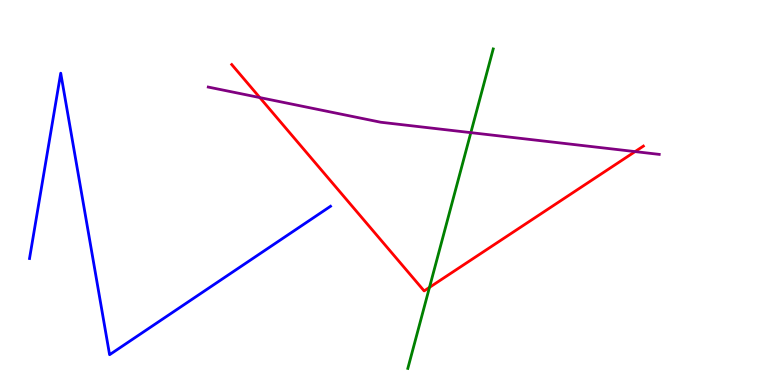[{'lines': ['blue', 'red'], 'intersections': []}, {'lines': ['green', 'red'], 'intersections': [{'x': 5.54, 'y': 2.54}]}, {'lines': ['purple', 'red'], 'intersections': [{'x': 3.35, 'y': 7.47}, {'x': 8.19, 'y': 6.06}]}, {'lines': ['blue', 'green'], 'intersections': []}, {'lines': ['blue', 'purple'], 'intersections': []}, {'lines': ['green', 'purple'], 'intersections': [{'x': 6.08, 'y': 6.55}]}]